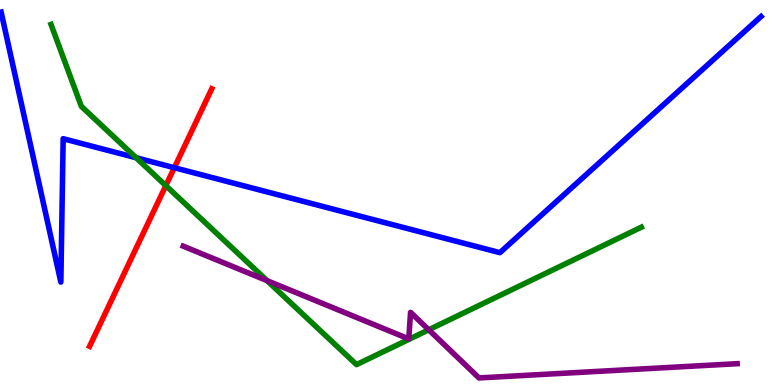[{'lines': ['blue', 'red'], 'intersections': [{'x': 2.25, 'y': 5.64}]}, {'lines': ['green', 'red'], 'intersections': [{'x': 2.14, 'y': 5.18}]}, {'lines': ['purple', 'red'], 'intersections': []}, {'lines': ['blue', 'green'], 'intersections': [{'x': 1.76, 'y': 5.9}]}, {'lines': ['blue', 'purple'], 'intersections': []}, {'lines': ['green', 'purple'], 'intersections': [{'x': 3.45, 'y': 2.71}, {'x': 5.53, 'y': 1.43}]}]